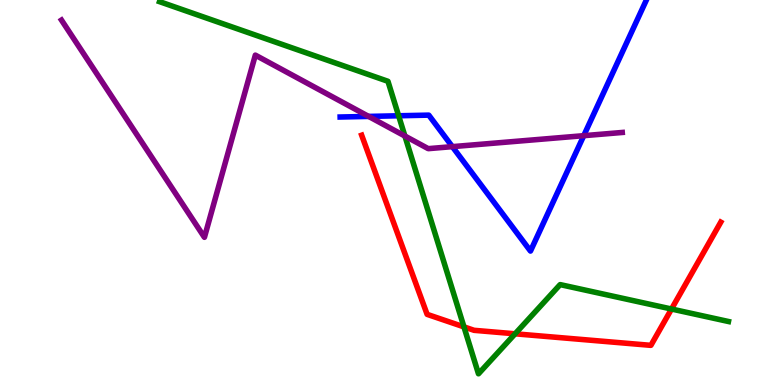[{'lines': ['blue', 'red'], 'intersections': []}, {'lines': ['green', 'red'], 'intersections': [{'x': 5.99, 'y': 1.51}, {'x': 6.65, 'y': 1.33}, {'x': 8.66, 'y': 1.97}]}, {'lines': ['purple', 'red'], 'intersections': []}, {'lines': ['blue', 'green'], 'intersections': [{'x': 5.14, 'y': 6.99}]}, {'lines': ['blue', 'purple'], 'intersections': [{'x': 4.76, 'y': 6.98}, {'x': 5.84, 'y': 6.19}, {'x': 7.53, 'y': 6.48}]}, {'lines': ['green', 'purple'], 'intersections': [{'x': 5.22, 'y': 6.47}]}]